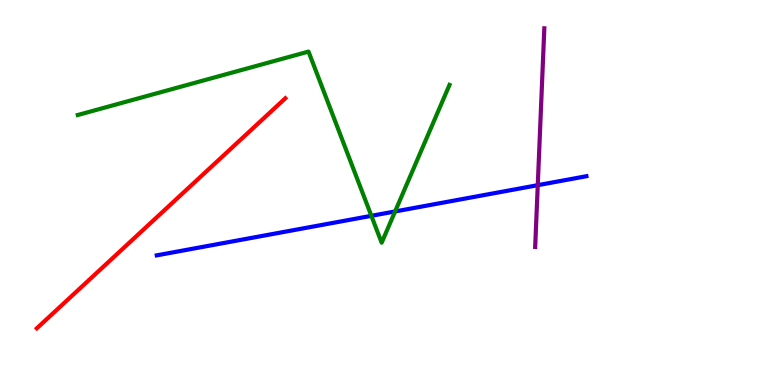[{'lines': ['blue', 'red'], 'intersections': []}, {'lines': ['green', 'red'], 'intersections': []}, {'lines': ['purple', 'red'], 'intersections': []}, {'lines': ['blue', 'green'], 'intersections': [{'x': 4.79, 'y': 4.39}, {'x': 5.1, 'y': 4.51}]}, {'lines': ['blue', 'purple'], 'intersections': [{'x': 6.94, 'y': 5.19}]}, {'lines': ['green', 'purple'], 'intersections': []}]